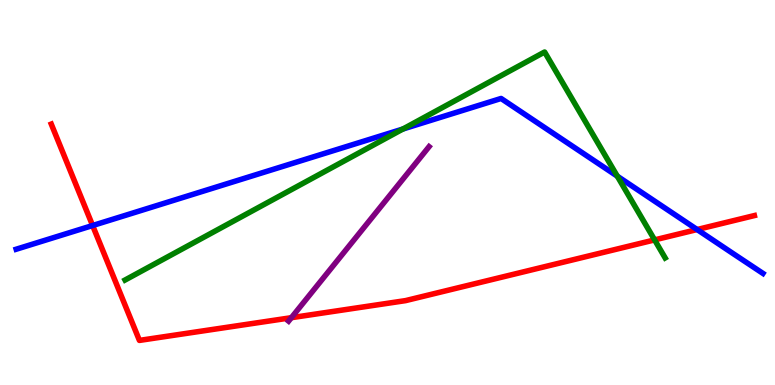[{'lines': ['blue', 'red'], 'intersections': [{'x': 1.2, 'y': 4.14}, {'x': 9.0, 'y': 4.04}]}, {'lines': ['green', 'red'], 'intersections': [{'x': 8.45, 'y': 3.77}]}, {'lines': ['purple', 'red'], 'intersections': [{'x': 3.76, 'y': 1.75}]}, {'lines': ['blue', 'green'], 'intersections': [{'x': 5.2, 'y': 6.65}, {'x': 7.97, 'y': 5.42}]}, {'lines': ['blue', 'purple'], 'intersections': []}, {'lines': ['green', 'purple'], 'intersections': []}]